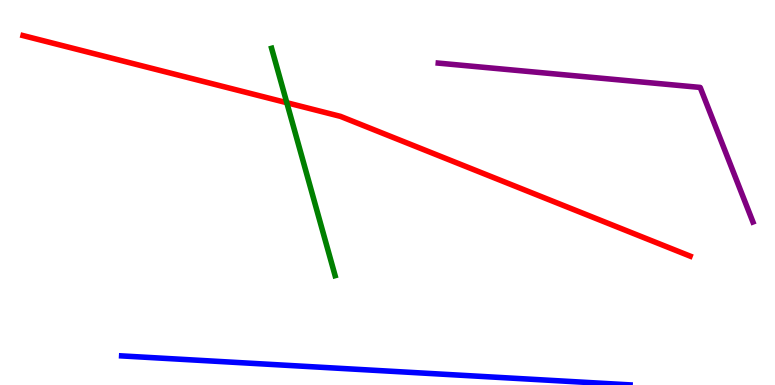[{'lines': ['blue', 'red'], 'intersections': []}, {'lines': ['green', 'red'], 'intersections': [{'x': 3.7, 'y': 7.33}]}, {'lines': ['purple', 'red'], 'intersections': []}, {'lines': ['blue', 'green'], 'intersections': []}, {'lines': ['blue', 'purple'], 'intersections': []}, {'lines': ['green', 'purple'], 'intersections': []}]